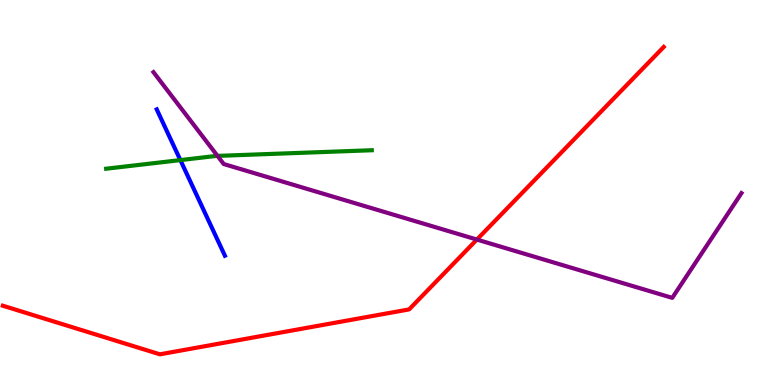[{'lines': ['blue', 'red'], 'intersections': []}, {'lines': ['green', 'red'], 'intersections': []}, {'lines': ['purple', 'red'], 'intersections': [{'x': 6.15, 'y': 3.78}]}, {'lines': ['blue', 'green'], 'intersections': [{'x': 2.33, 'y': 5.84}]}, {'lines': ['blue', 'purple'], 'intersections': []}, {'lines': ['green', 'purple'], 'intersections': [{'x': 2.81, 'y': 5.95}]}]